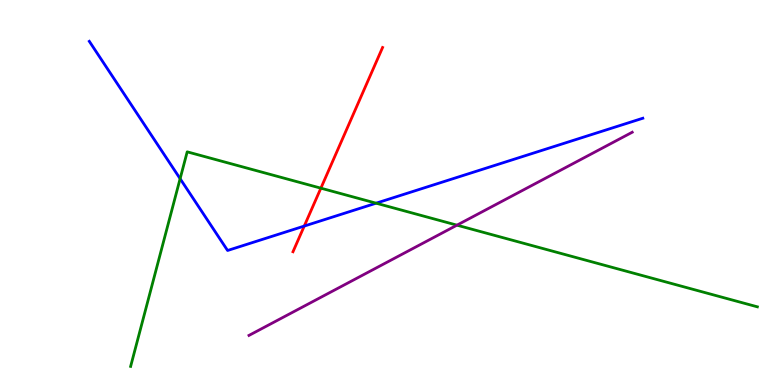[{'lines': ['blue', 'red'], 'intersections': [{'x': 3.93, 'y': 4.13}]}, {'lines': ['green', 'red'], 'intersections': [{'x': 4.14, 'y': 5.11}]}, {'lines': ['purple', 'red'], 'intersections': []}, {'lines': ['blue', 'green'], 'intersections': [{'x': 2.32, 'y': 5.36}, {'x': 4.85, 'y': 4.72}]}, {'lines': ['blue', 'purple'], 'intersections': []}, {'lines': ['green', 'purple'], 'intersections': [{'x': 5.9, 'y': 4.15}]}]